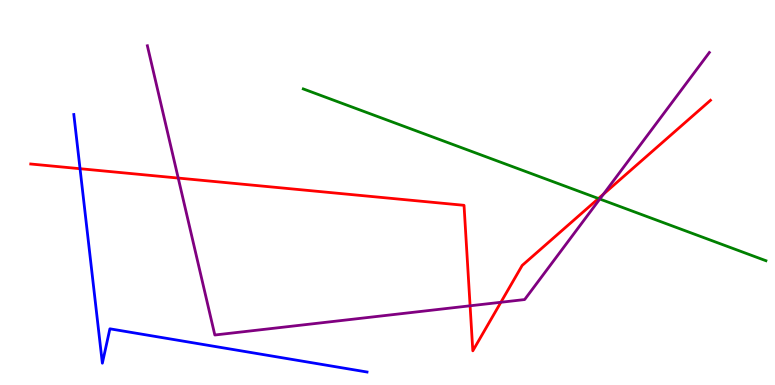[{'lines': ['blue', 'red'], 'intersections': [{'x': 1.03, 'y': 5.62}]}, {'lines': ['green', 'red'], 'intersections': [{'x': 7.72, 'y': 4.84}]}, {'lines': ['purple', 'red'], 'intersections': [{'x': 2.3, 'y': 5.37}, {'x': 6.07, 'y': 2.06}, {'x': 6.46, 'y': 2.15}, {'x': 7.79, 'y': 4.96}]}, {'lines': ['blue', 'green'], 'intersections': []}, {'lines': ['blue', 'purple'], 'intersections': []}, {'lines': ['green', 'purple'], 'intersections': [{'x': 7.74, 'y': 4.83}]}]